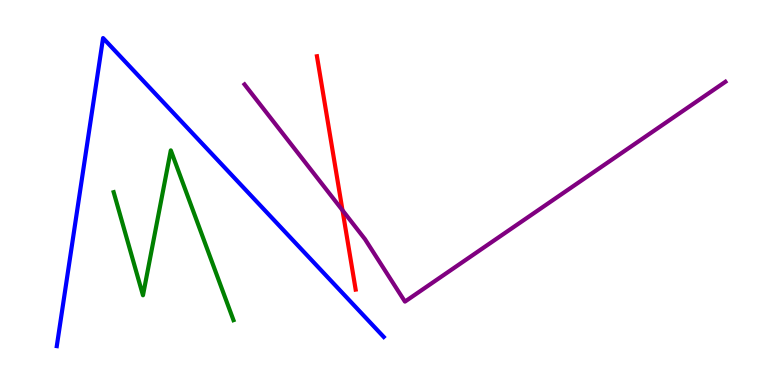[{'lines': ['blue', 'red'], 'intersections': []}, {'lines': ['green', 'red'], 'intersections': []}, {'lines': ['purple', 'red'], 'intersections': [{'x': 4.42, 'y': 4.54}]}, {'lines': ['blue', 'green'], 'intersections': []}, {'lines': ['blue', 'purple'], 'intersections': []}, {'lines': ['green', 'purple'], 'intersections': []}]